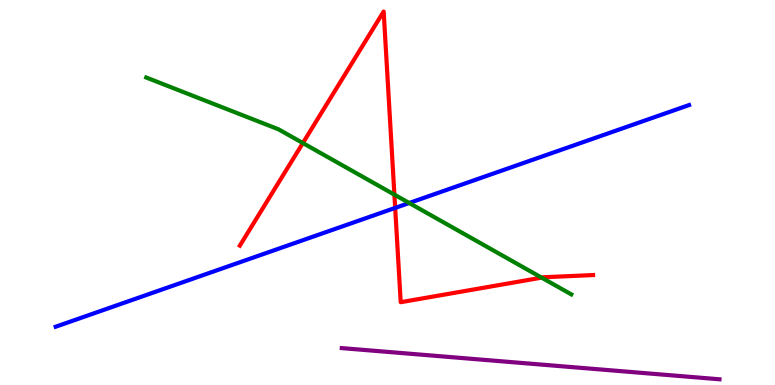[{'lines': ['blue', 'red'], 'intersections': [{'x': 5.1, 'y': 4.6}]}, {'lines': ['green', 'red'], 'intersections': [{'x': 3.91, 'y': 6.28}, {'x': 5.09, 'y': 4.94}, {'x': 6.99, 'y': 2.79}]}, {'lines': ['purple', 'red'], 'intersections': []}, {'lines': ['blue', 'green'], 'intersections': [{'x': 5.28, 'y': 4.73}]}, {'lines': ['blue', 'purple'], 'intersections': []}, {'lines': ['green', 'purple'], 'intersections': []}]